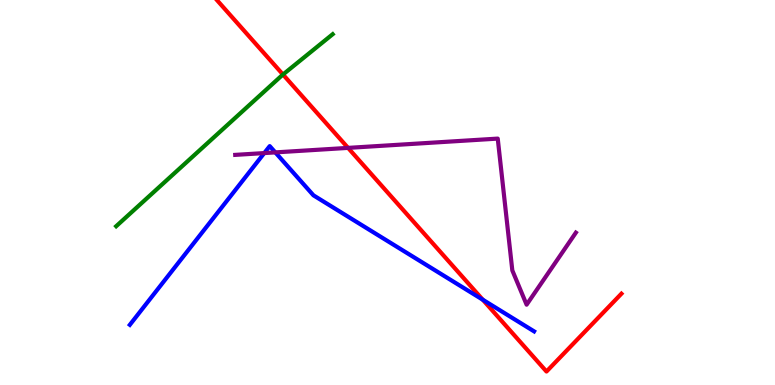[{'lines': ['blue', 'red'], 'intersections': [{'x': 6.23, 'y': 2.21}]}, {'lines': ['green', 'red'], 'intersections': [{'x': 3.65, 'y': 8.06}]}, {'lines': ['purple', 'red'], 'intersections': [{'x': 4.49, 'y': 6.16}]}, {'lines': ['blue', 'green'], 'intersections': []}, {'lines': ['blue', 'purple'], 'intersections': [{'x': 3.41, 'y': 6.02}, {'x': 3.55, 'y': 6.04}]}, {'lines': ['green', 'purple'], 'intersections': []}]